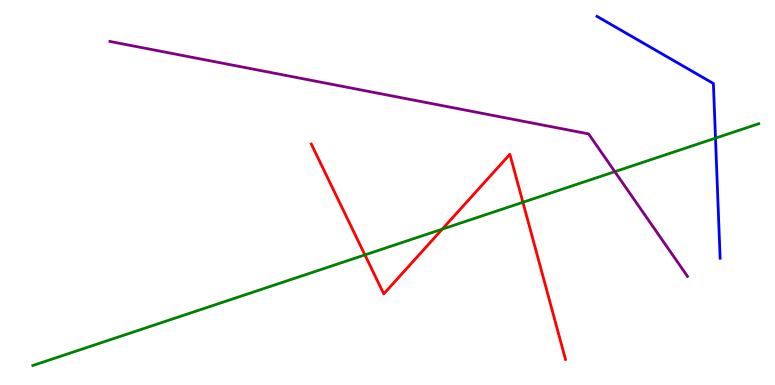[{'lines': ['blue', 'red'], 'intersections': []}, {'lines': ['green', 'red'], 'intersections': [{'x': 4.71, 'y': 3.38}, {'x': 5.71, 'y': 4.05}, {'x': 6.75, 'y': 4.75}]}, {'lines': ['purple', 'red'], 'intersections': []}, {'lines': ['blue', 'green'], 'intersections': [{'x': 9.23, 'y': 6.41}]}, {'lines': ['blue', 'purple'], 'intersections': []}, {'lines': ['green', 'purple'], 'intersections': [{'x': 7.93, 'y': 5.54}]}]